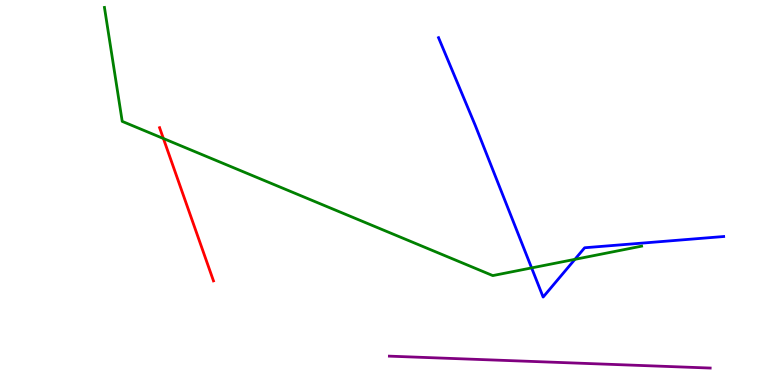[{'lines': ['blue', 'red'], 'intersections': []}, {'lines': ['green', 'red'], 'intersections': [{'x': 2.11, 'y': 6.4}]}, {'lines': ['purple', 'red'], 'intersections': []}, {'lines': ['blue', 'green'], 'intersections': [{'x': 6.86, 'y': 3.04}, {'x': 7.42, 'y': 3.26}]}, {'lines': ['blue', 'purple'], 'intersections': []}, {'lines': ['green', 'purple'], 'intersections': []}]